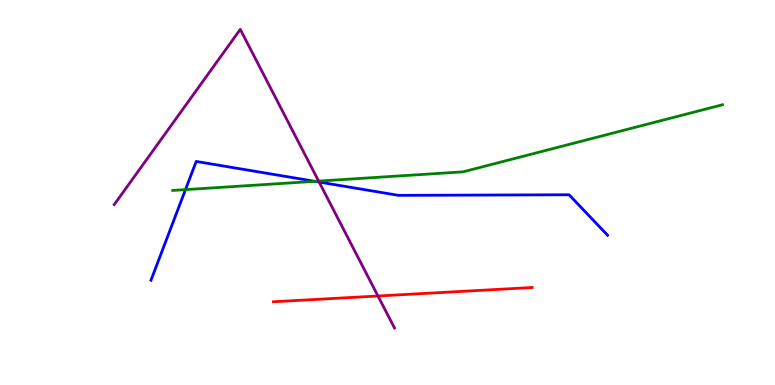[{'lines': ['blue', 'red'], 'intersections': []}, {'lines': ['green', 'red'], 'intersections': []}, {'lines': ['purple', 'red'], 'intersections': [{'x': 4.88, 'y': 2.31}]}, {'lines': ['blue', 'green'], 'intersections': [{'x': 2.39, 'y': 5.07}, {'x': 4.06, 'y': 5.29}]}, {'lines': ['blue', 'purple'], 'intersections': [{'x': 4.12, 'y': 5.27}]}, {'lines': ['green', 'purple'], 'intersections': [{'x': 4.11, 'y': 5.3}]}]